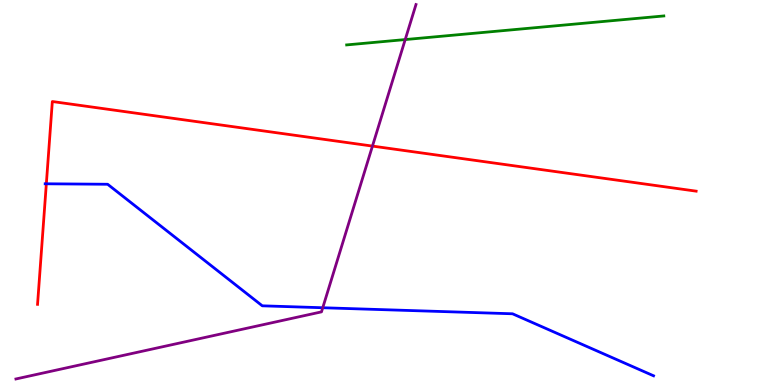[{'lines': ['blue', 'red'], 'intersections': [{'x': 0.598, 'y': 5.23}]}, {'lines': ['green', 'red'], 'intersections': []}, {'lines': ['purple', 'red'], 'intersections': [{'x': 4.81, 'y': 6.21}]}, {'lines': ['blue', 'green'], 'intersections': []}, {'lines': ['blue', 'purple'], 'intersections': [{'x': 4.16, 'y': 2.01}]}, {'lines': ['green', 'purple'], 'intersections': [{'x': 5.23, 'y': 8.97}]}]